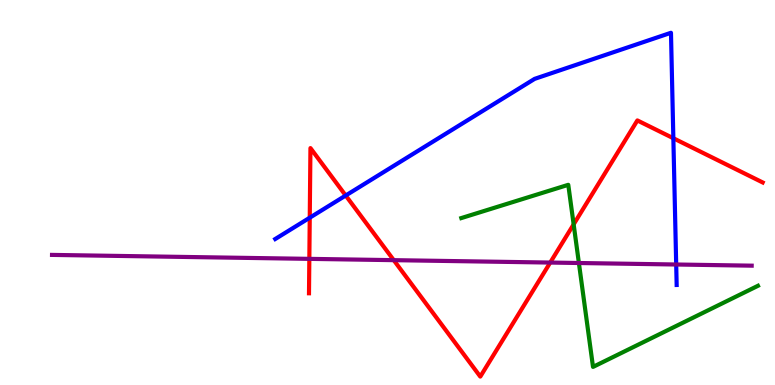[{'lines': ['blue', 'red'], 'intersections': [{'x': 4.0, 'y': 4.35}, {'x': 4.46, 'y': 4.92}, {'x': 8.69, 'y': 6.41}]}, {'lines': ['green', 'red'], 'intersections': [{'x': 7.4, 'y': 4.17}]}, {'lines': ['purple', 'red'], 'intersections': [{'x': 3.99, 'y': 3.28}, {'x': 5.08, 'y': 3.24}, {'x': 7.1, 'y': 3.18}]}, {'lines': ['blue', 'green'], 'intersections': []}, {'lines': ['blue', 'purple'], 'intersections': [{'x': 8.73, 'y': 3.13}]}, {'lines': ['green', 'purple'], 'intersections': [{'x': 7.47, 'y': 3.17}]}]